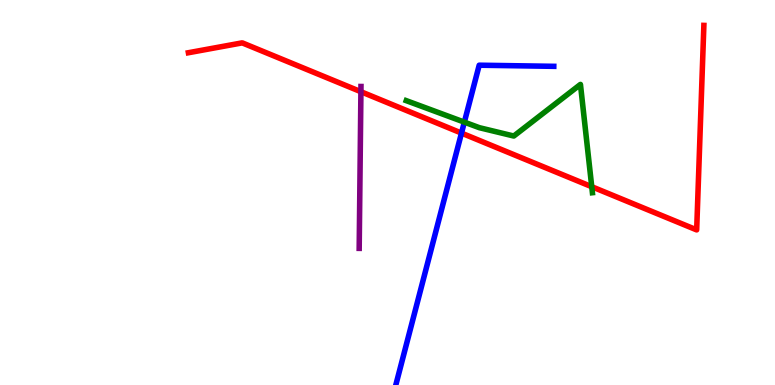[{'lines': ['blue', 'red'], 'intersections': [{'x': 5.95, 'y': 6.54}]}, {'lines': ['green', 'red'], 'intersections': [{'x': 7.64, 'y': 5.15}]}, {'lines': ['purple', 'red'], 'intersections': [{'x': 4.66, 'y': 7.62}]}, {'lines': ['blue', 'green'], 'intersections': [{'x': 5.99, 'y': 6.83}]}, {'lines': ['blue', 'purple'], 'intersections': []}, {'lines': ['green', 'purple'], 'intersections': []}]